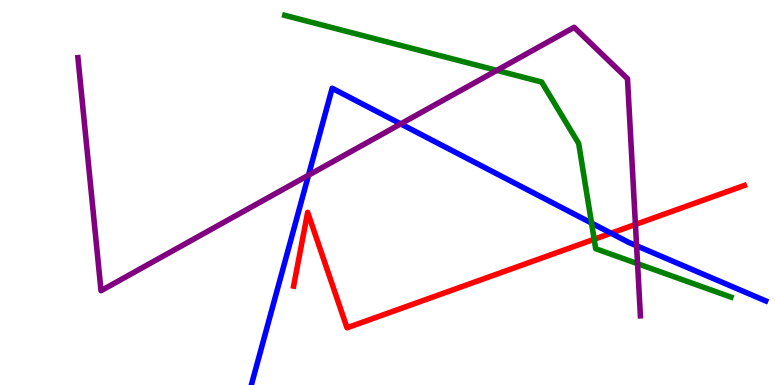[{'lines': ['blue', 'red'], 'intersections': [{'x': 7.88, 'y': 3.94}]}, {'lines': ['green', 'red'], 'intersections': [{'x': 7.67, 'y': 3.79}]}, {'lines': ['purple', 'red'], 'intersections': [{'x': 8.2, 'y': 4.17}]}, {'lines': ['blue', 'green'], 'intersections': [{'x': 7.63, 'y': 4.21}]}, {'lines': ['blue', 'purple'], 'intersections': [{'x': 3.98, 'y': 5.45}, {'x': 5.17, 'y': 6.78}, {'x': 8.21, 'y': 3.62}]}, {'lines': ['green', 'purple'], 'intersections': [{'x': 6.41, 'y': 8.17}, {'x': 8.23, 'y': 3.15}]}]